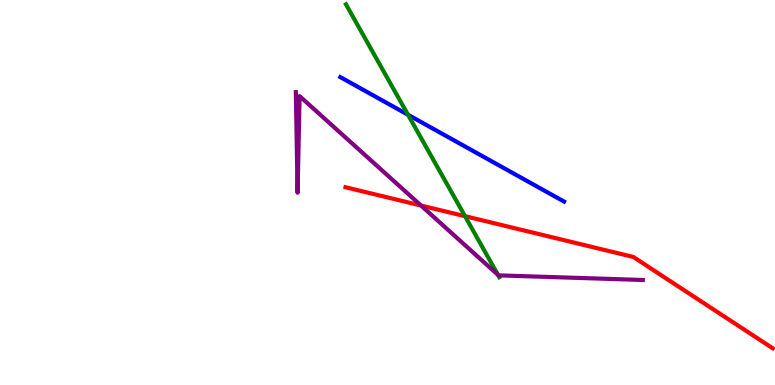[{'lines': ['blue', 'red'], 'intersections': []}, {'lines': ['green', 'red'], 'intersections': [{'x': 6.0, 'y': 4.38}]}, {'lines': ['purple', 'red'], 'intersections': [{'x': 5.43, 'y': 4.66}]}, {'lines': ['blue', 'green'], 'intersections': [{'x': 5.26, 'y': 7.02}]}, {'lines': ['blue', 'purple'], 'intersections': []}, {'lines': ['green', 'purple'], 'intersections': [{'x': 6.43, 'y': 2.86}]}]